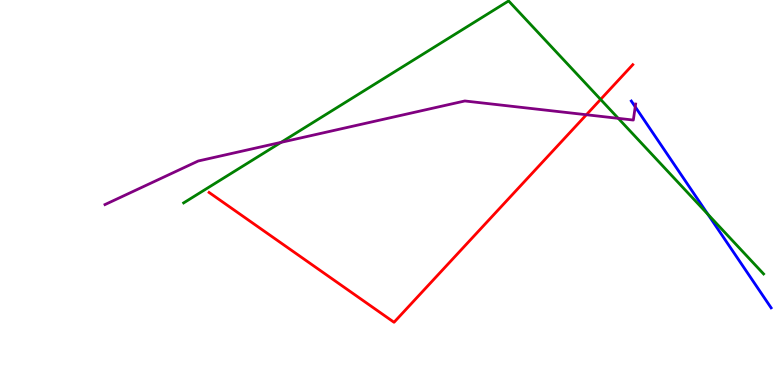[{'lines': ['blue', 'red'], 'intersections': []}, {'lines': ['green', 'red'], 'intersections': [{'x': 7.75, 'y': 7.42}]}, {'lines': ['purple', 'red'], 'intersections': [{'x': 7.57, 'y': 7.02}]}, {'lines': ['blue', 'green'], 'intersections': [{'x': 9.13, 'y': 4.43}]}, {'lines': ['blue', 'purple'], 'intersections': [{'x': 8.2, 'y': 7.23}]}, {'lines': ['green', 'purple'], 'intersections': [{'x': 3.63, 'y': 6.3}, {'x': 7.98, 'y': 6.93}]}]